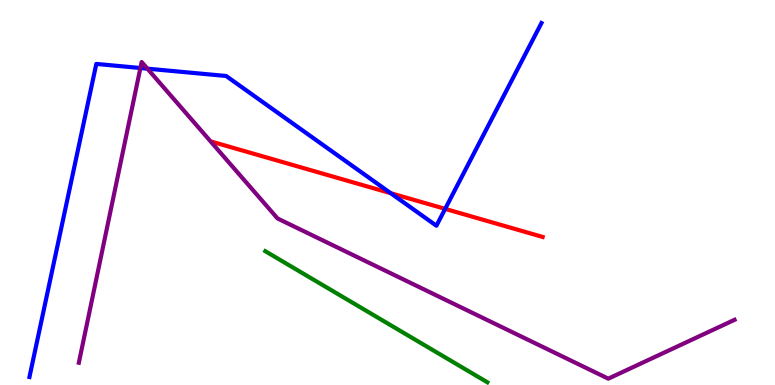[{'lines': ['blue', 'red'], 'intersections': [{'x': 5.04, 'y': 4.98}, {'x': 5.74, 'y': 4.57}]}, {'lines': ['green', 'red'], 'intersections': []}, {'lines': ['purple', 'red'], 'intersections': []}, {'lines': ['blue', 'green'], 'intersections': []}, {'lines': ['blue', 'purple'], 'intersections': [{'x': 1.81, 'y': 8.23}, {'x': 1.9, 'y': 8.22}]}, {'lines': ['green', 'purple'], 'intersections': []}]